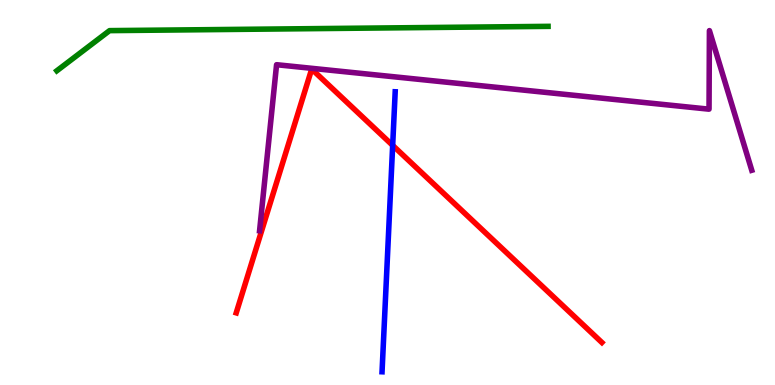[{'lines': ['blue', 'red'], 'intersections': [{'x': 5.07, 'y': 6.22}]}, {'lines': ['green', 'red'], 'intersections': []}, {'lines': ['purple', 'red'], 'intersections': []}, {'lines': ['blue', 'green'], 'intersections': []}, {'lines': ['blue', 'purple'], 'intersections': []}, {'lines': ['green', 'purple'], 'intersections': []}]